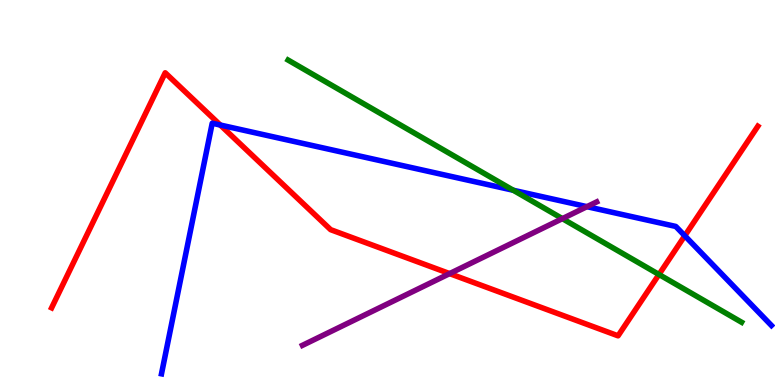[{'lines': ['blue', 'red'], 'intersections': [{'x': 2.84, 'y': 6.75}, {'x': 8.84, 'y': 3.88}]}, {'lines': ['green', 'red'], 'intersections': [{'x': 8.5, 'y': 2.87}]}, {'lines': ['purple', 'red'], 'intersections': [{'x': 5.8, 'y': 2.89}]}, {'lines': ['blue', 'green'], 'intersections': [{'x': 6.62, 'y': 5.06}]}, {'lines': ['blue', 'purple'], 'intersections': [{'x': 7.57, 'y': 4.63}]}, {'lines': ['green', 'purple'], 'intersections': [{'x': 7.26, 'y': 4.32}]}]